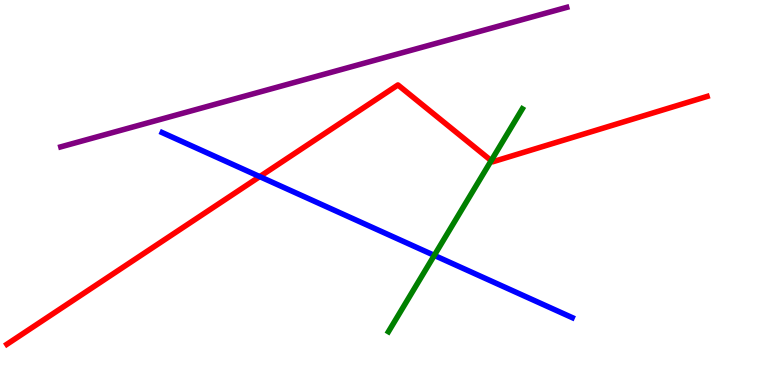[{'lines': ['blue', 'red'], 'intersections': [{'x': 3.35, 'y': 5.41}]}, {'lines': ['green', 'red'], 'intersections': [{'x': 6.34, 'y': 5.83}]}, {'lines': ['purple', 'red'], 'intersections': []}, {'lines': ['blue', 'green'], 'intersections': [{'x': 5.6, 'y': 3.37}]}, {'lines': ['blue', 'purple'], 'intersections': []}, {'lines': ['green', 'purple'], 'intersections': []}]